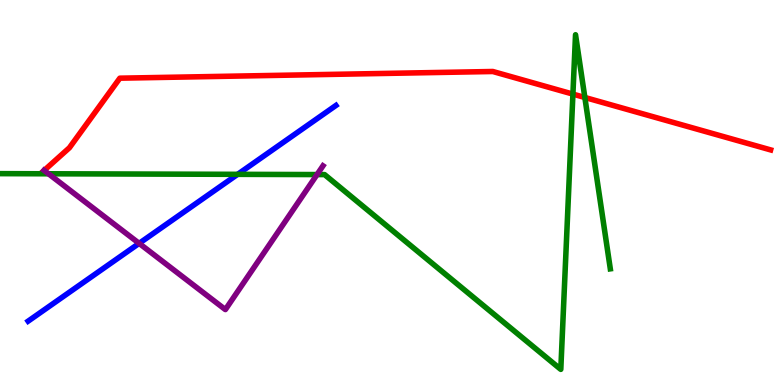[{'lines': ['blue', 'red'], 'intersections': []}, {'lines': ['green', 'red'], 'intersections': [{'x': 7.39, 'y': 7.56}, {'x': 7.55, 'y': 7.47}]}, {'lines': ['purple', 'red'], 'intersections': [{'x': 0.569, 'y': 5.57}]}, {'lines': ['blue', 'green'], 'intersections': [{'x': 3.07, 'y': 5.47}]}, {'lines': ['blue', 'purple'], 'intersections': [{'x': 1.8, 'y': 3.68}]}, {'lines': ['green', 'purple'], 'intersections': [{'x': 0.626, 'y': 5.49}, {'x': 4.09, 'y': 5.47}]}]